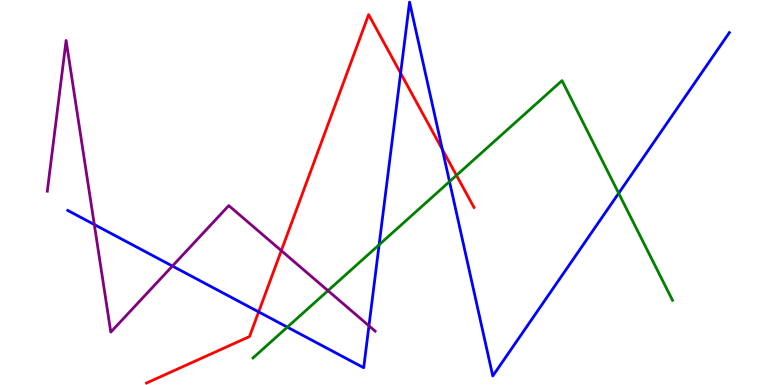[{'lines': ['blue', 'red'], 'intersections': [{'x': 3.34, 'y': 1.9}, {'x': 5.17, 'y': 8.1}, {'x': 5.71, 'y': 6.11}]}, {'lines': ['green', 'red'], 'intersections': [{'x': 5.89, 'y': 5.45}]}, {'lines': ['purple', 'red'], 'intersections': [{'x': 3.63, 'y': 3.49}]}, {'lines': ['blue', 'green'], 'intersections': [{'x': 3.71, 'y': 1.5}, {'x': 4.89, 'y': 3.64}, {'x': 5.8, 'y': 5.28}, {'x': 7.98, 'y': 4.98}]}, {'lines': ['blue', 'purple'], 'intersections': [{'x': 1.22, 'y': 4.17}, {'x': 2.22, 'y': 3.09}, {'x': 4.76, 'y': 1.54}]}, {'lines': ['green', 'purple'], 'intersections': [{'x': 4.23, 'y': 2.45}]}]